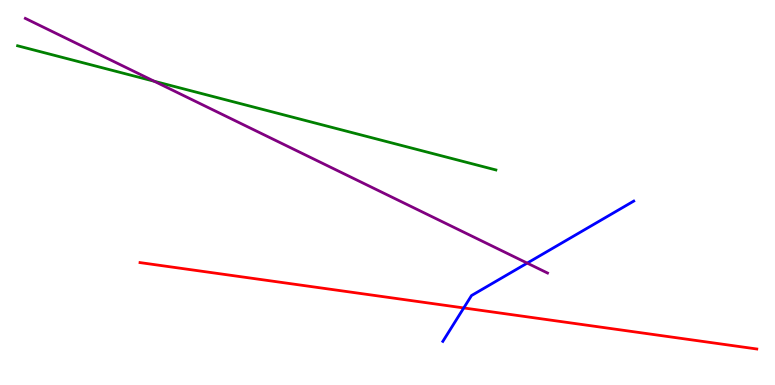[{'lines': ['blue', 'red'], 'intersections': [{'x': 5.98, 'y': 2.0}]}, {'lines': ['green', 'red'], 'intersections': []}, {'lines': ['purple', 'red'], 'intersections': []}, {'lines': ['blue', 'green'], 'intersections': []}, {'lines': ['blue', 'purple'], 'intersections': [{'x': 6.8, 'y': 3.17}]}, {'lines': ['green', 'purple'], 'intersections': [{'x': 1.99, 'y': 7.89}]}]